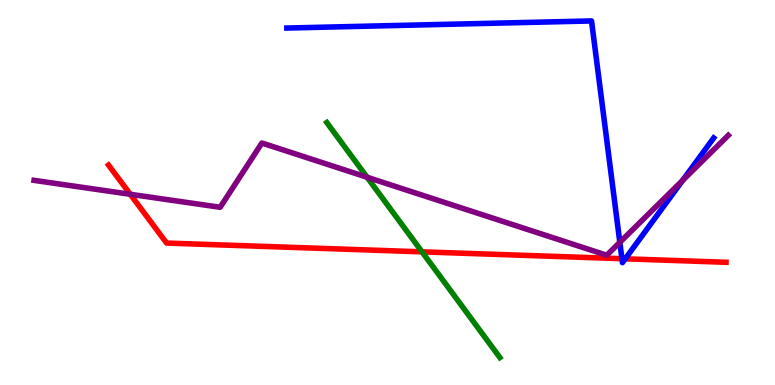[{'lines': ['blue', 'red'], 'intersections': [{'x': 8.02, 'y': 3.28}, {'x': 8.07, 'y': 3.28}]}, {'lines': ['green', 'red'], 'intersections': [{'x': 5.45, 'y': 3.46}]}, {'lines': ['purple', 'red'], 'intersections': [{'x': 1.68, 'y': 4.95}]}, {'lines': ['blue', 'green'], 'intersections': []}, {'lines': ['blue', 'purple'], 'intersections': [{'x': 8.0, 'y': 3.71}, {'x': 8.81, 'y': 5.31}]}, {'lines': ['green', 'purple'], 'intersections': [{'x': 4.74, 'y': 5.4}]}]